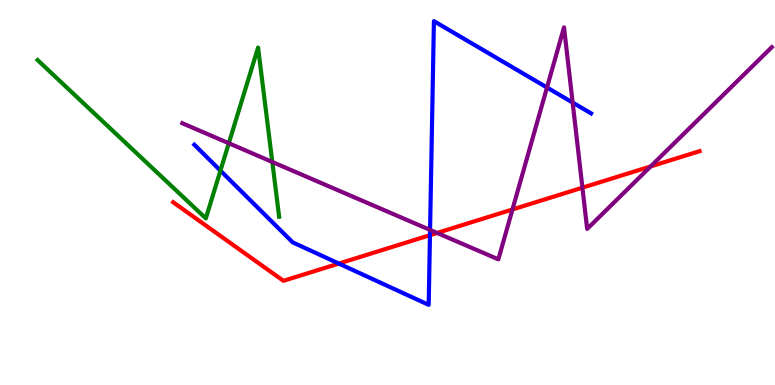[{'lines': ['blue', 'red'], 'intersections': [{'x': 4.37, 'y': 3.15}, {'x': 5.55, 'y': 3.89}]}, {'lines': ['green', 'red'], 'intersections': []}, {'lines': ['purple', 'red'], 'intersections': [{'x': 5.64, 'y': 3.95}, {'x': 6.61, 'y': 4.56}, {'x': 7.52, 'y': 5.13}, {'x': 8.4, 'y': 5.68}]}, {'lines': ['blue', 'green'], 'intersections': [{'x': 2.84, 'y': 5.57}]}, {'lines': ['blue', 'purple'], 'intersections': [{'x': 5.55, 'y': 4.03}, {'x': 7.06, 'y': 7.73}, {'x': 7.39, 'y': 7.34}]}, {'lines': ['green', 'purple'], 'intersections': [{'x': 2.95, 'y': 6.28}, {'x': 3.51, 'y': 5.79}]}]